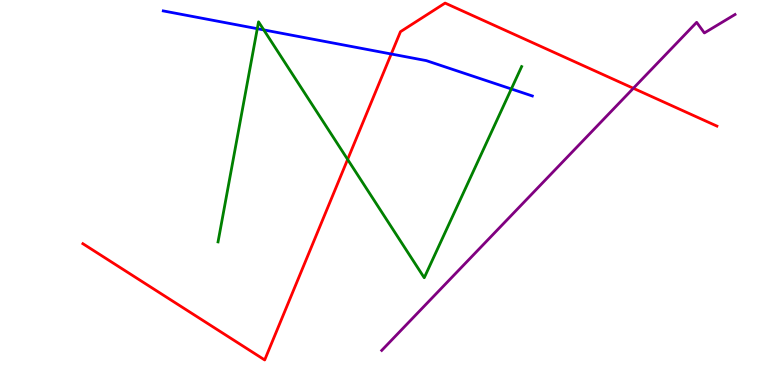[{'lines': ['blue', 'red'], 'intersections': [{'x': 5.05, 'y': 8.6}]}, {'lines': ['green', 'red'], 'intersections': [{'x': 4.49, 'y': 5.86}]}, {'lines': ['purple', 'red'], 'intersections': [{'x': 8.17, 'y': 7.71}]}, {'lines': ['blue', 'green'], 'intersections': [{'x': 3.32, 'y': 9.25}, {'x': 3.4, 'y': 9.22}, {'x': 6.6, 'y': 7.69}]}, {'lines': ['blue', 'purple'], 'intersections': []}, {'lines': ['green', 'purple'], 'intersections': []}]